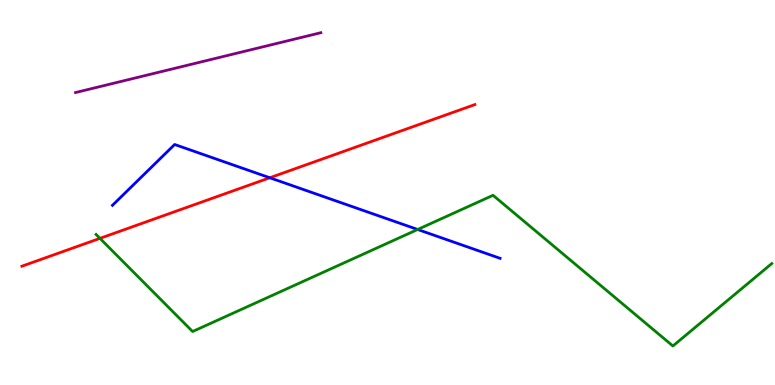[{'lines': ['blue', 'red'], 'intersections': [{'x': 3.48, 'y': 5.38}]}, {'lines': ['green', 'red'], 'intersections': [{'x': 1.29, 'y': 3.81}]}, {'lines': ['purple', 'red'], 'intersections': []}, {'lines': ['blue', 'green'], 'intersections': [{'x': 5.39, 'y': 4.04}]}, {'lines': ['blue', 'purple'], 'intersections': []}, {'lines': ['green', 'purple'], 'intersections': []}]